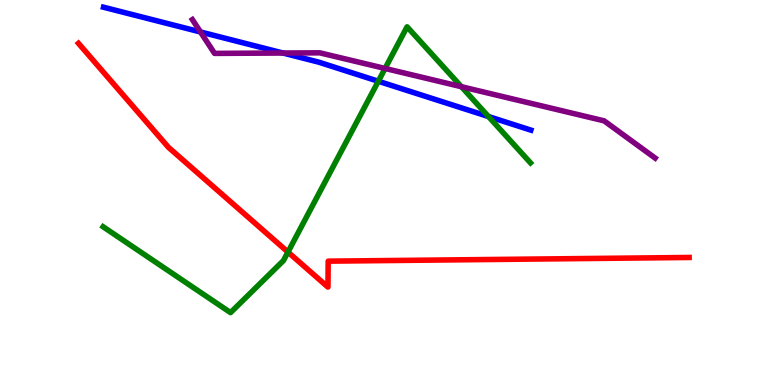[{'lines': ['blue', 'red'], 'intersections': []}, {'lines': ['green', 'red'], 'intersections': [{'x': 3.72, 'y': 3.45}]}, {'lines': ['purple', 'red'], 'intersections': []}, {'lines': ['blue', 'green'], 'intersections': [{'x': 4.88, 'y': 7.89}, {'x': 6.3, 'y': 6.97}]}, {'lines': ['blue', 'purple'], 'intersections': [{'x': 2.59, 'y': 9.17}, {'x': 3.65, 'y': 8.62}]}, {'lines': ['green', 'purple'], 'intersections': [{'x': 4.97, 'y': 8.22}, {'x': 5.95, 'y': 7.75}]}]